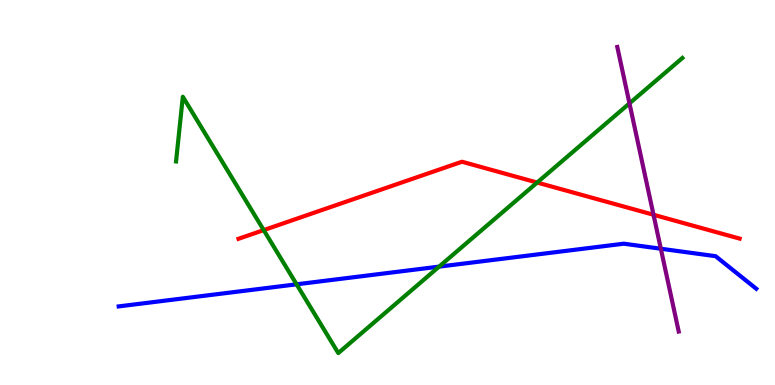[{'lines': ['blue', 'red'], 'intersections': []}, {'lines': ['green', 'red'], 'intersections': [{'x': 3.4, 'y': 4.02}, {'x': 6.93, 'y': 5.26}]}, {'lines': ['purple', 'red'], 'intersections': [{'x': 8.43, 'y': 4.42}]}, {'lines': ['blue', 'green'], 'intersections': [{'x': 3.83, 'y': 2.62}, {'x': 5.67, 'y': 3.07}]}, {'lines': ['blue', 'purple'], 'intersections': [{'x': 8.53, 'y': 3.54}]}, {'lines': ['green', 'purple'], 'intersections': [{'x': 8.12, 'y': 7.32}]}]